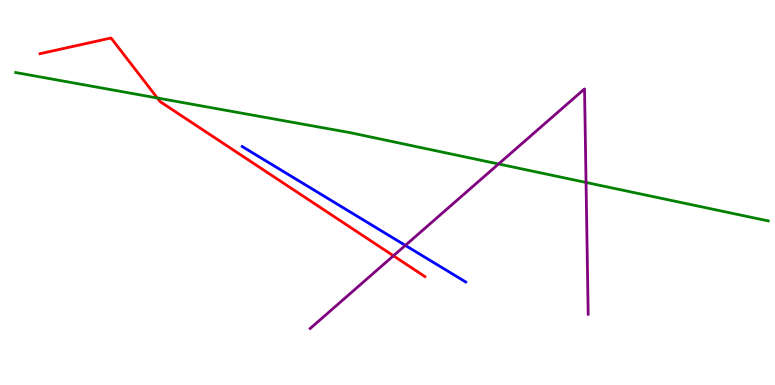[{'lines': ['blue', 'red'], 'intersections': []}, {'lines': ['green', 'red'], 'intersections': [{'x': 2.03, 'y': 7.45}]}, {'lines': ['purple', 'red'], 'intersections': [{'x': 5.08, 'y': 3.36}]}, {'lines': ['blue', 'green'], 'intersections': []}, {'lines': ['blue', 'purple'], 'intersections': [{'x': 5.23, 'y': 3.63}]}, {'lines': ['green', 'purple'], 'intersections': [{'x': 6.43, 'y': 5.74}, {'x': 7.56, 'y': 5.26}]}]